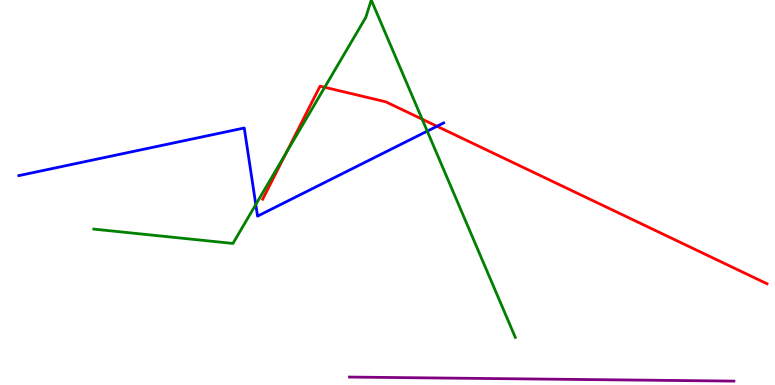[{'lines': ['blue', 'red'], 'intersections': [{'x': 5.64, 'y': 6.72}]}, {'lines': ['green', 'red'], 'intersections': [{'x': 3.69, 'y': 6.04}, {'x': 4.19, 'y': 7.73}, {'x': 5.45, 'y': 6.9}]}, {'lines': ['purple', 'red'], 'intersections': []}, {'lines': ['blue', 'green'], 'intersections': [{'x': 3.3, 'y': 4.69}, {'x': 5.51, 'y': 6.59}]}, {'lines': ['blue', 'purple'], 'intersections': []}, {'lines': ['green', 'purple'], 'intersections': []}]